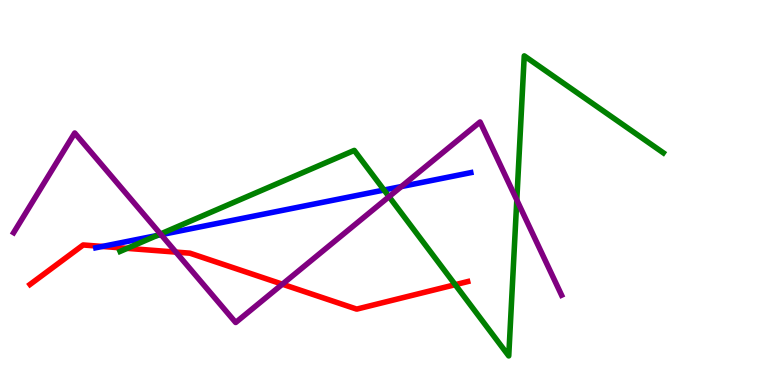[{'lines': ['blue', 'red'], 'intersections': [{'x': 1.32, 'y': 3.6}]}, {'lines': ['green', 'red'], 'intersections': [{'x': 1.64, 'y': 3.55}, {'x': 5.87, 'y': 2.61}]}, {'lines': ['purple', 'red'], 'intersections': [{'x': 2.27, 'y': 3.45}, {'x': 3.64, 'y': 2.62}]}, {'lines': ['blue', 'green'], 'intersections': [{'x': 2.03, 'y': 3.88}, {'x': 4.96, 'y': 5.06}]}, {'lines': ['blue', 'purple'], 'intersections': [{'x': 2.08, 'y': 3.9}, {'x': 5.18, 'y': 5.15}]}, {'lines': ['green', 'purple'], 'intersections': [{'x': 2.07, 'y': 3.92}, {'x': 5.02, 'y': 4.89}, {'x': 6.67, 'y': 4.81}]}]